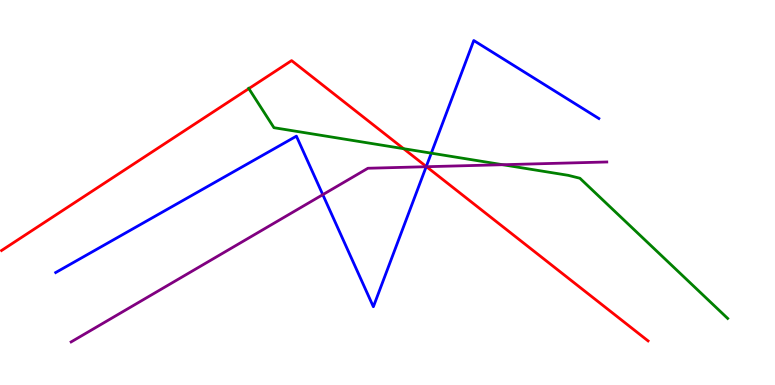[{'lines': ['blue', 'red'], 'intersections': [{'x': 5.5, 'y': 5.68}]}, {'lines': ['green', 'red'], 'intersections': [{'x': 3.21, 'y': 7.7}, {'x': 5.21, 'y': 6.14}]}, {'lines': ['purple', 'red'], 'intersections': [{'x': 5.5, 'y': 5.67}]}, {'lines': ['blue', 'green'], 'intersections': [{'x': 5.57, 'y': 6.02}]}, {'lines': ['blue', 'purple'], 'intersections': [{'x': 4.17, 'y': 4.94}, {'x': 5.5, 'y': 5.67}]}, {'lines': ['green', 'purple'], 'intersections': [{'x': 6.49, 'y': 5.72}]}]